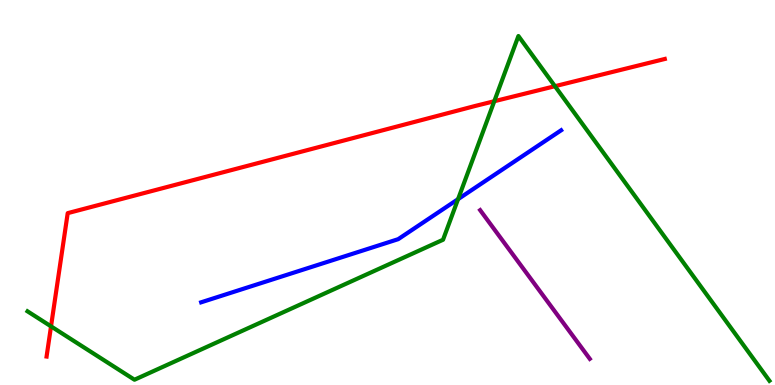[{'lines': ['blue', 'red'], 'intersections': []}, {'lines': ['green', 'red'], 'intersections': [{'x': 0.658, 'y': 1.52}, {'x': 6.38, 'y': 7.37}, {'x': 7.16, 'y': 7.76}]}, {'lines': ['purple', 'red'], 'intersections': []}, {'lines': ['blue', 'green'], 'intersections': [{'x': 5.91, 'y': 4.83}]}, {'lines': ['blue', 'purple'], 'intersections': []}, {'lines': ['green', 'purple'], 'intersections': []}]